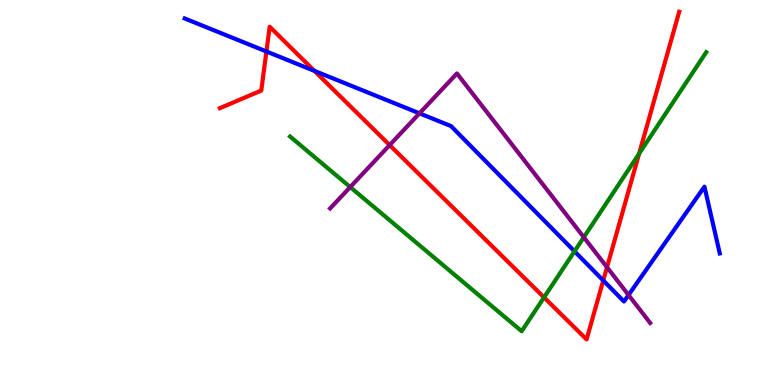[{'lines': ['blue', 'red'], 'intersections': [{'x': 3.44, 'y': 8.66}, {'x': 4.06, 'y': 8.16}, {'x': 7.78, 'y': 2.72}]}, {'lines': ['green', 'red'], 'intersections': [{'x': 7.02, 'y': 2.28}, {'x': 8.25, 'y': 6.01}]}, {'lines': ['purple', 'red'], 'intersections': [{'x': 5.03, 'y': 6.23}, {'x': 7.83, 'y': 3.06}]}, {'lines': ['blue', 'green'], 'intersections': [{'x': 7.41, 'y': 3.47}]}, {'lines': ['blue', 'purple'], 'intersections': [{'x': 5.41, 'y': 7.06}, {'x': 8.11, 'y': 2.34}]}, {'lines': ['green', 'purple'], 'intersections': [{'x': 4.52, 'y': 5.14}, {'x': 7.53, 'y': 3.84}]}]